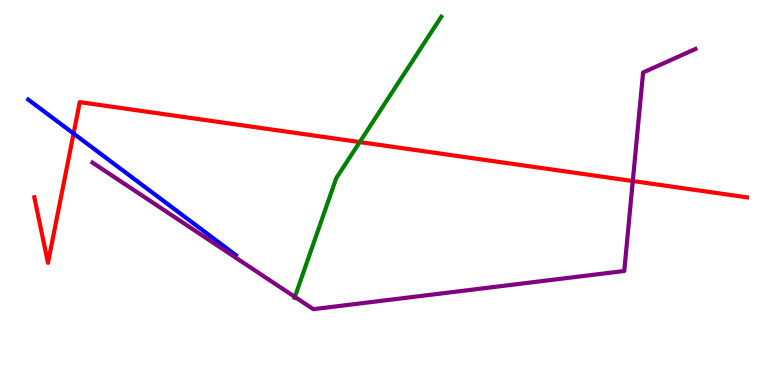[{'lines': ['blue', 'red'], 'intersections': [{'x': 0.949, 'y': 6.53}]}, {'lines': ['green', 'red'], 'intersections': [{'x': 4.64, 'y': 6.31}]}, {'lines': ['purple', 'red'], 'intersections': [{'x': 8.17, 'y': 5.3}]}, {'lines': ['blue', 'green'], 'intersections': []}, {'lines': ['blue', 'purple'], 'intersections': []}, {'lines': ['green', 'purple'], 'intersections': [{'x': 3.8, 'y': 2.29}]}]